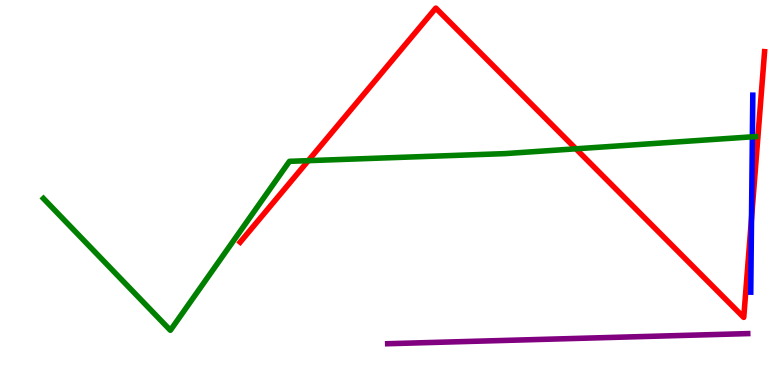[{'lines': ['blue', 'red'], 'intersections': [{'x': 9.7, 'y': 4.33}]}, {'lines': ['green', 'red'], 'intersections': [{'x': 3.98, 'y': 5.83}, {'x': 7.43, 'y': 6.14}]}, {'lines': ['purple', 'red'], 'intersections': []}, {'lines': ['blue', 'green'], 'intersections': [{'x': 9.71, 'y': 6.45}]}, {'lines': ['blue', 'purple'], 'intersections': []}, {'lines': ['green', 'purple'], 'intersections': []}]